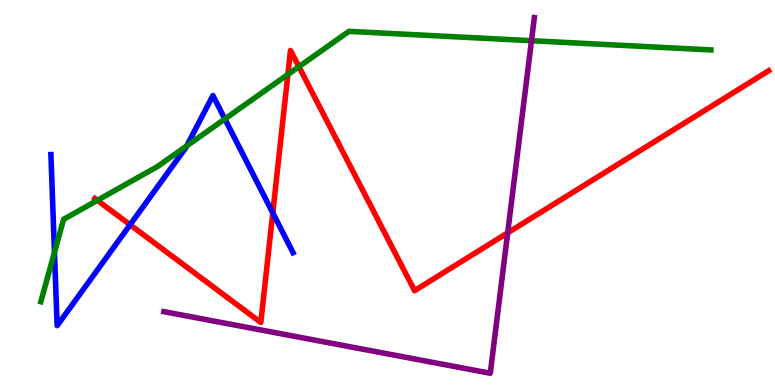[{'lines': ['blue', 'red'], 'intersections': [{'x': 1.68, 'y': 4.16}, {'x': 3.52, 'y': 4.47}]}, {'lines': ['green', 'red'], 'intersections': [{'x': 1.26, 'y': 4.8}, {'x': 3.71, 'y': 8.07}, {'x': 3.86, 'y': 8.27}]}, {'lines': ['purple', 'red'], 'intersections': [{'x': 6.55, 'y': 3.95}]}, {'lines': ['blue', 'green'], 'intersections': [{'x': 0.703, 'y': 3.45}, {'x': 2.41, 'y': 6.21}, {'x': 2.9, 'y': 6.91}]}, {'lines': ['blue', 'purple'], 'intersections': []}, {'lines': ['green', 'purple'], 'intersections': [{'x': 6.86, 'y': 8.94}]}]